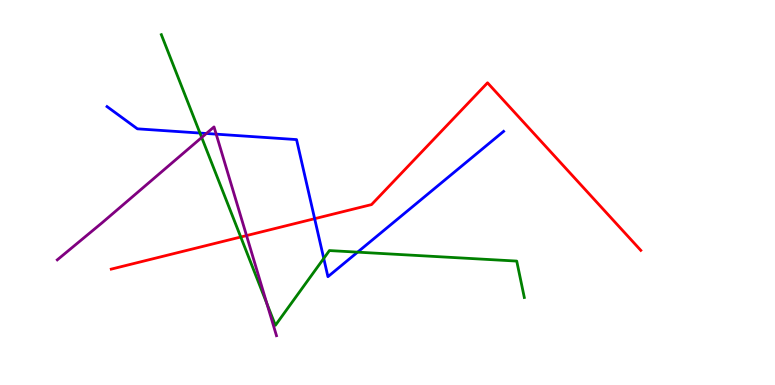[{'lines': ['blue', 'red'], 'intersections': [{'x': 4.06, 'y': 4.32}]}, {'lines': ['green', 'red'], 'intersections': [{'x': 3.11, 'y': 3.84}]}, {'lines': ['purple', 'red'], 'intersections': [{'x': 3.18, 'y': 3.88}]}, {'lines': ['blue', 'green'], 'intersections': [{'x': 2.58, 'y': 6.54}, {'x': 4.18, 'y': 3.29}, {'x': 4.61, 'y': 3.45}]}, {'lines': ['blue', 'purple'], 'intersections': [{'x': 2.66, 'y': 6.53}, {'x': 2.79, 'y': 6.52}]}, {'lines': ['green', 'purple'], 'intersections': [{'x': 2.6, 'y': 6.43}, {'x': 3.44, 'y': 2.11}]}]